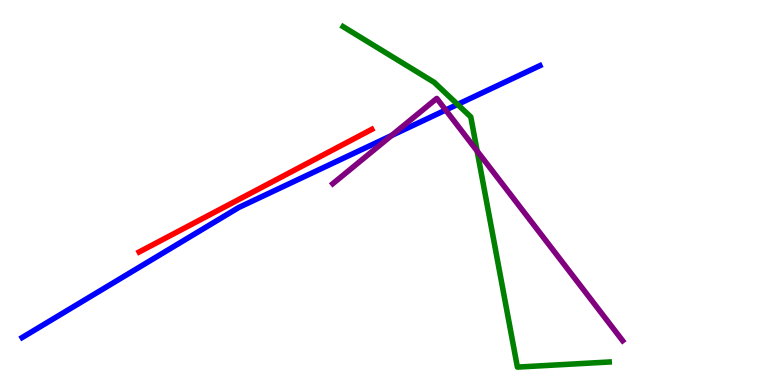[{'lines': ['blue', 'red'], 'intersections': []}, {'lines': ['green', 'red'], 'intersections': []}, {'lines': ['purple', 'red'], 'intersections': []}, {'lines': ['blue', 'green'], 'intersections': [{'x': 5.9, 'y': 7.29}]}, {'lines': ['blue', 'purple'], 'intersections': [{'x': 5.05, 'y': 6.48}, {'x': 5.75, 'y': 7.14}]}, {'lines': ['green', 'purple'], 'intersections': [{'x': 6.16, 'y': 6.08}]}]